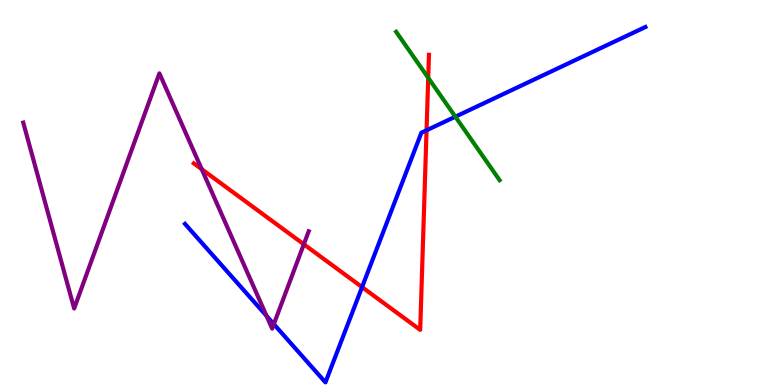[{'lines': ['blue', 'red'], 'intersections': [{'x': 4.67, 'y': 2.54}, {'x': 5.5, 'y': 6.62}]}, {'lines': ['green', 'red'], 'intersections': [{'x': 5.53, 'y': 7.98}]}, {'lines': ['purple', 'red'], 'intersections': [{'x': 2.6, 'y': 5.61}, {'x': 3.92, 'y': 3.65}]}, {'lines': ['blue', 'green'], 'intersections': [{'x': 5.88, 'y': 6.97}]}, {'lines': ['blue', 'purple'], 'intersections': [{'x': 3.44, 'y': 1.8}, {'x': 3.53, 'y': 1.58}]}, {'lines': ['green', 'purple'], 'intersections': []}]